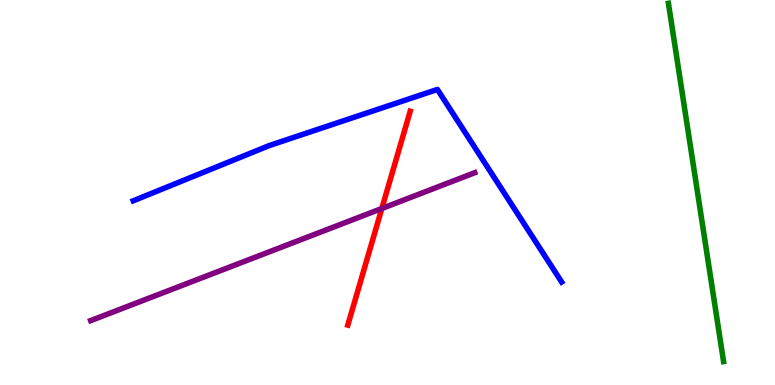[{'lines': ['blue', 'red'], 'intersections': []}, {'lines': ['green', 'red'], 'intersections': []}, {'lines': ['purple', 'red'], 'intersections': [{'x': 4.93, 'y': 4.58}]}, {'lines': ['blue', 'green'], 'intersections': []}, {'lines': ['blue', 'purple'], 'intersections': []}, {'lines': ['green', 'purple'], 'intersections': []}]